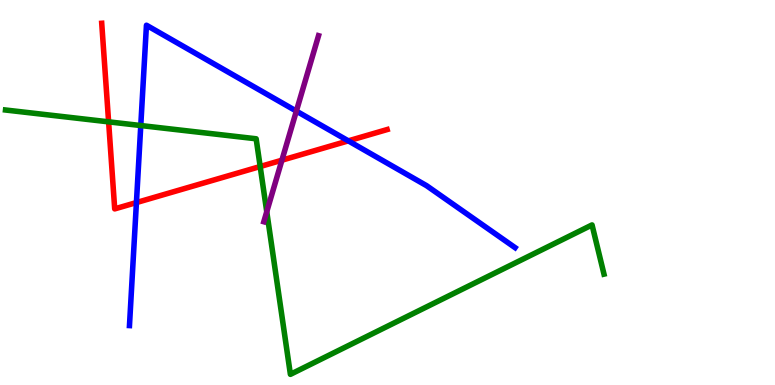[{'lines': ['blue', 'red'], 'intersections': [{'x': 1.76, 'y': 4.74}, {'x': 4.49, 'y': 6.34}]}, {'lines': ['green', 'red'], 'intersections': [{'x': 1.4, 'y': 6.84}, {'x': 3.36, 'y': 5.67}]}, {'lines': ['purple', 'red'], 'intersections': [{'x': 3.64, 'y': 5.84}]}, {'lines': ['blue', 'green'], 'intersections': [{'x': 1.82, 'y': 6.74}]}, {'lines': ['blue', 'purple'], 'intersections': [{'x': 3.82, 'y': 7.11}]}, {'lines': ['green', 'purple'], 'intersections': [{'x': 3.44, 'y': 4.5}]}]